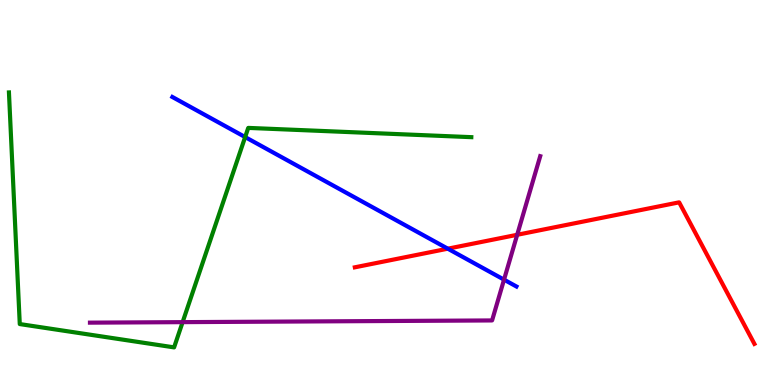[{'lines': ['blue', 'red'], 'intersections': [{'x': 5.78, 'y': 3.54}]}, {'lines': ['green', 'red'], 'intersections': []}, {'lines': ['purple', 'red'], 'intersections': [{'x': 6.67, 'y': 3.9}]}, {'lines': ['blue', 'green'], 'intersections': [{'x': 3.16, 'y': 6.44}]}, {'lines': ['blue', 'purple'], 'intersections': [{'x': 6.5, 'y': 2.74}]}, {'lines': ['green', 'purple'], 'intersections': [{'x': 2.36, 'y': 1.63}]}]